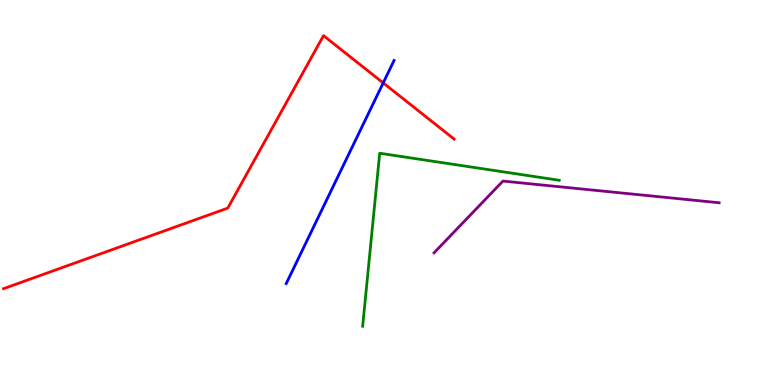[{'lines': ['blue', 'red'], 'intersections': [{'x': 4.94, 'y': 7.85}]}, {'lines': ['green', 'red'], 'intersections': []}, {'lines': ['purple', 'red'], 'intersections': []}, {'lines': ['blue', 'green'], 'intersections': []}, {'lines': ['blue', 'purple'], 'intersections': []}, {'lines': ['green', 'purple'], 'intersections': []}]